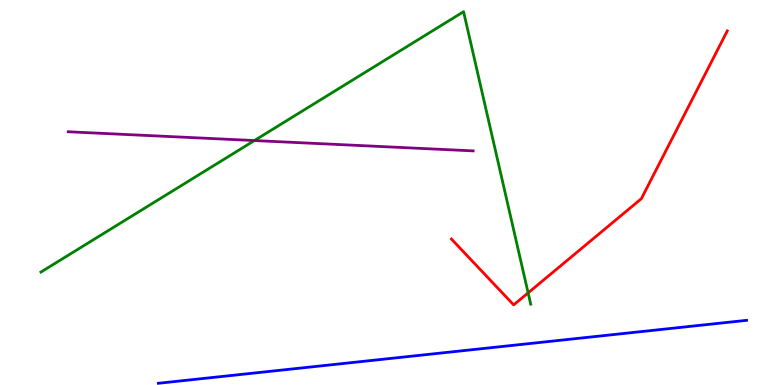[{'lines': ['blue', 'red'], 'intersections': []}, {'lines': ['green', 'red'], 'intersections': [{'x': 6.81, 'y': 2.39}]}, {'lines': ['purple', 'red'], 'intersections': []}, {'lines': ['blue', 'green'], 'intersections': []}, {'lines': ['blue', 'purple'], 'intersections': []}, {'lines': ['green', 'purple'], 'intersections': [{'x': 3.28, 'y': 6.35}]}]